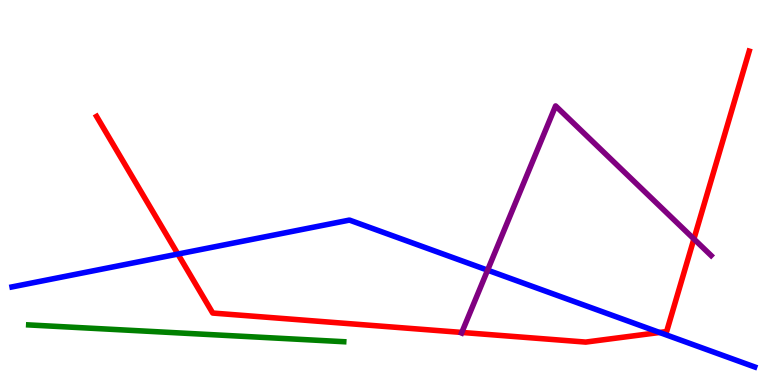[{'lines': ['blue', 'red'], 'intersections': [{'x': 2.3, 'y': 3.4}, {'x': 8.51, 'y': 1.36}]}, {'lines': ['green', 'red'], 'intersections': []}, {'lines': ['purple', 'red'], 'intersections': [{'x': 5.96, 'y': 1.37}, {'x': 8.95, 'y': 3.79}]}, {'lines': ['blue', 'green'], 'intersections': []}, {'lines': ['blue', 'purple'], 'intersections': [{'x': 6.29, 'y': 2.98}]}, {'lines': ['green', 'purple'], 'intersections': []}]